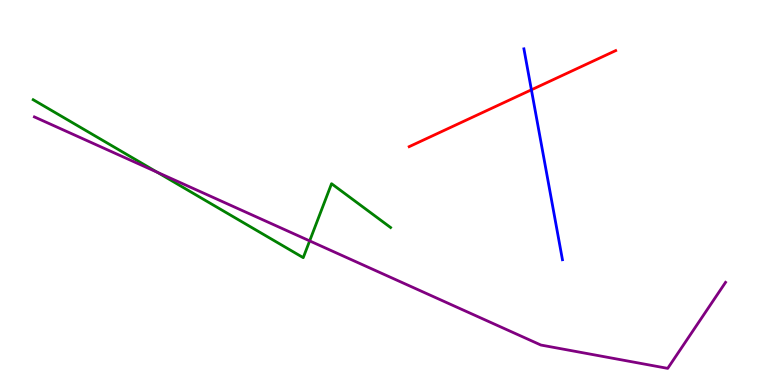[{'lines': ['blue', 'red'], 'intersections': [{'x': 6.86, 'y': 7.67}]}, {'lines': ['green', 'red'], 'intersections': []}, {'lines': ['purple', 'red'], 'intersections': []}, {'lines': ['blue', 'green'], 'intersections': []}, {'lines': ['blue', 'purple'], 'intersections': []}, {'lines': ['green', 'purple'], 'intersections': [{'x': 2.03, 'y': 5.53}, {'x': 4.0, 'y': 3.74}]}]